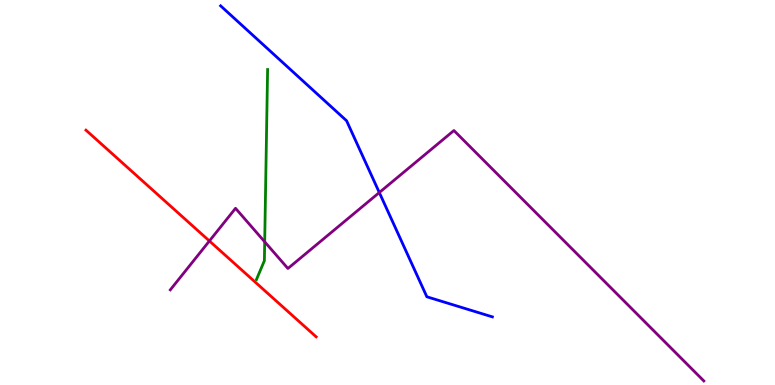[{'lines': ['blue', 'red'], 'intersections': []}, {'lines': ['green', 'red'], 'intersections': []}, {'lines': ['purple', 'red'], 'intersections': [{'x': 2.7, 'y': 3.74}]}, {'lines': ['blue', 'green'], 'intersections': []}, {'lines': ['blue', 'purple'], 'intersections': [{'x': 4.89, 'y': 5.0}]}, {'lines': ['green', 'purple'], 'intersections': [{'x': 3.42, 'y': 3.72}]}]